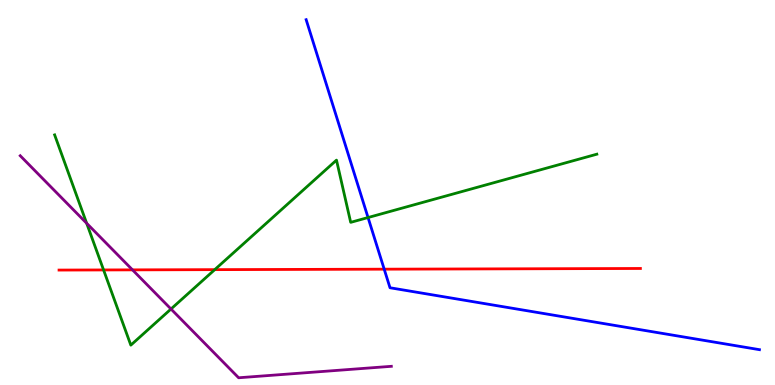[{'lines': ['blue', 'red'], 'intersections': [{'x': 4.96, 'y': 3.01}]}, {'lines': ['green', 'red'], 'intersections': [{'x': 1.34, 'y': 2.99}, {'x': 2.77, 'y': 3.0}]}, {'lines': ['purple', 'red'], 'intersections': [{'x': 1.71, 'y': 2.99}]}, {'lines': ['blue', 'green'], 'intersections': [{'x': 4.75, 'y': 4.35}]}, {'lines': ['blue', 'purple'], 'intersections': []}, {'lines': ['green', 'purple'], 'intersections': [{'x': 1.12, 'y': 4.2}, {'x': 2.21, 'y': 1.97}]}]